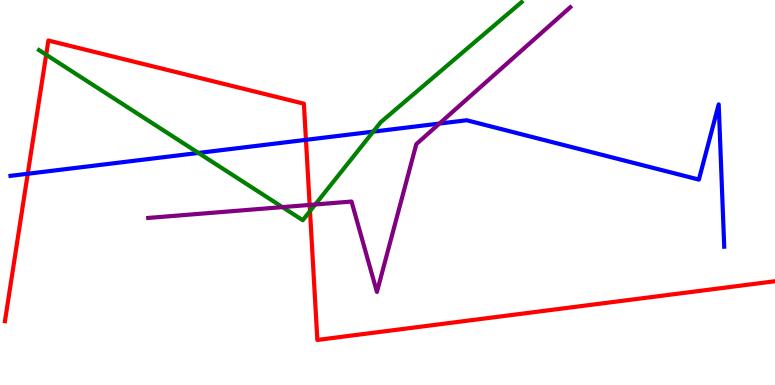[{'lines': ['blue', 'red'], 'intersections': [{'x': 0.358, 'y': 5.49}, {'x': 3.95, 'y': 6.37}]}, {'lines': ['green', 'red'], 'intersections': [{'x': 0.596, 'y': 8.58}, {'x': 4.0, 'y': 4.52}]}, {'lines': ['purple', 'red'], 'intersections': [{'x': 4.0, 'y': 4.68}]}, {'lines': ['blue', 'green'], 'intersections': [{'x': 2.56, 'y': 6.03}, {'x': 4.82, 'y': 6.58}]}, {'lines': ['blue', 'purple'], 'intersections': [{'x': 5.67, 'y': 6.79}]}, {'lines': ['green', 'purple'], 'intersections': [{'x': 3.64, 'y': 4.62}, {'x': 4.07, 'y': 4.69}]}]